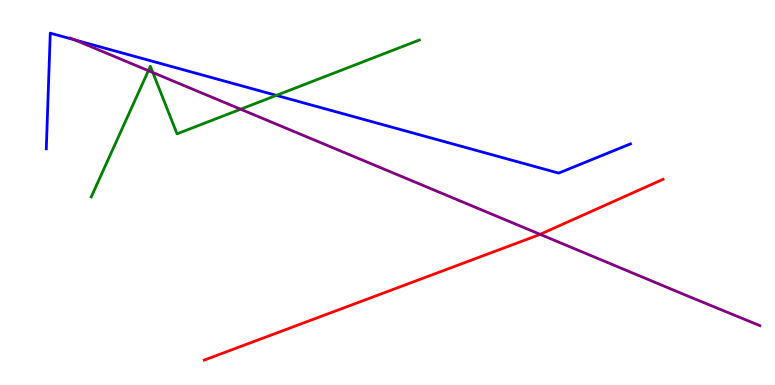[{'lines': ['blue', 'red'], 'intersections': []}, {'lines': ['green', 'red'], 'intersections': []}, {'lines': ['purple', 'red'], 'intersections': [{'x': 6.97, 'y': 3.91}]}, {'lines': ['blue', 'green'], 'intersections': [{'x': 3.57, 'y': 7.52}]}, {'lines': ['blue', 'purple'], 'intersections': [{'x': 0.962, 'y': 8.97}]}, {'lines': ['green', 'purple'], 'intersections': [{'x': 1.91, 'y': 8.16}, {'x': 1.97, 'y': 8.12}, {'x': 3.11, 'y': 7.16}]}]